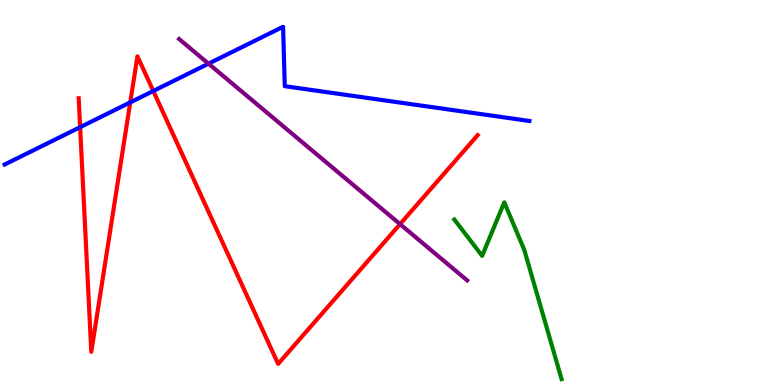[{'lines': ['blue', 'red'], 'intersections': [{'x': 1.03, 'y': 6.7}, {'x': 1.68, 'y': 7.34}, {'x': 1.98, 'y': 7.64}]}, {'lines': ['green', 'red'], 'intersections': []}, {'lines': ['purple', 'red'], 'intersections': [{'x': 5.16, 'y': 4.18}]}, {'lines': ['blue', 'green'], 'intersections': []}, {'lines': ['blue', 'purple'], 'intersections': [{'x': 2.69, 'y': 8.35}]}, {'lines': ['green', 'purple'], 'intersections': []}]